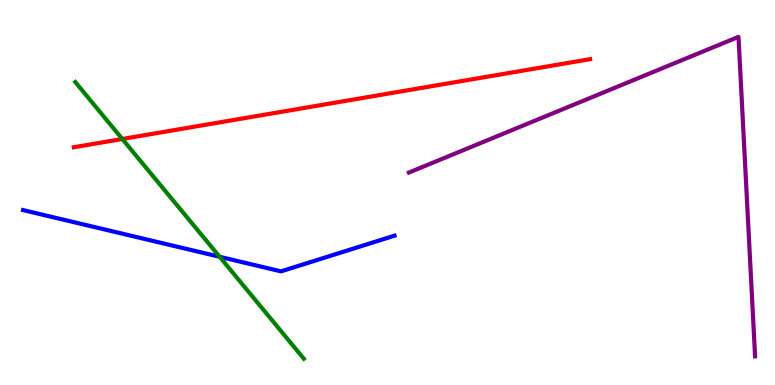[{'lines': ['blue', 'red'], 'intersections': []}, {'lines': ['green', 'red'], 'intersections': [{'x': 1.58, 'y': 6.39}]}, {'lines': ['purple', 'red'], 'intersections': []}, {'lines': ['blue', 'green'], 'intersections': [{'x': 2.83, 'y': 3.33}]}, {'lines': ['blue', 'purple'], 'intersections': []}, {'lines': ['green', 'purple'], 'intersections': []}]